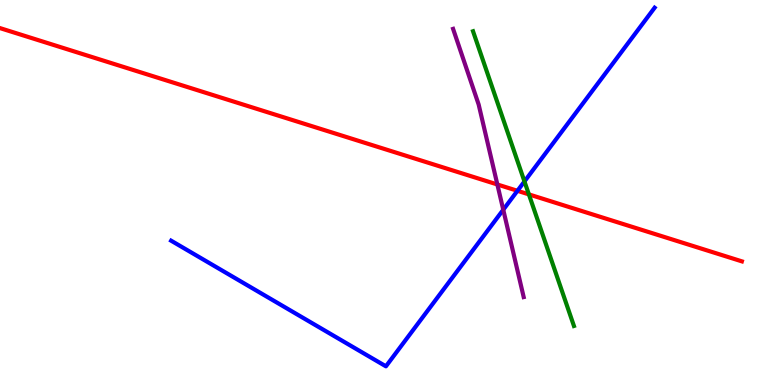[{'lines': ['blue', 'red'], 'intersections': [{'x': 6.68, 'y': 5.04}]}, {'lines': ['green', 'red'], 'intersections': [{'x': 6.82, 'y': 4.95}]}, {'lines': ['purple', 'red'], 'intersections': [{'x': 6.42, 'y': 5.21}]}, {'lines': ['blue', 'green'], 'intersections': [{'x': 6.77, 'y': 5.29}]}, {'lines': ['blue', 'purple'], 'intersections': [{'x': 6.49, 'y': 4.55}]}, {'lines': ['green', 'purple'], 'intersections': []}]